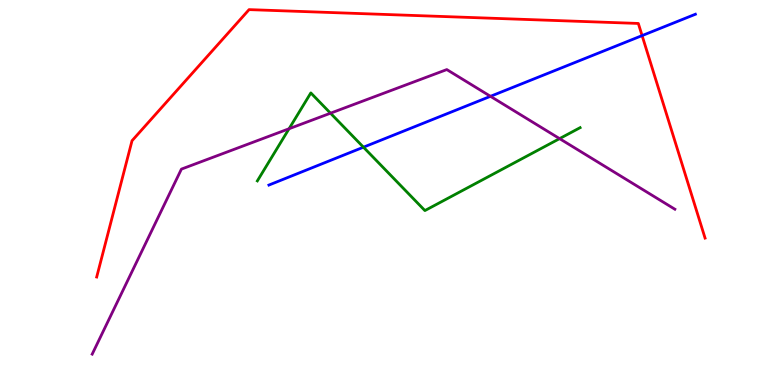[{'lines': ['blue', 'red'], 'intersections': [{'x': 8.29, 'y': 9.08}]}, {'lines': ['green', 'red'], 'intersections': []}, {'lines': ['purple', 'red'], 'intersections': []}, {'lines': ['blue', 'green'], 'intersections': [{'x': 4.69, 'y': 6.18}]}, {'lines': ['blue', 'purple'], 'intersections': [{'x': 6.33, 'y': 7.5}]}, {'lines': ['green', 'purple'], 'intersections': [{'x': 3.73, 'y': 6.66}, {'x': 4.26, 'y': 7.06}, {'x': 7.22, 'y': 6.4}]}]